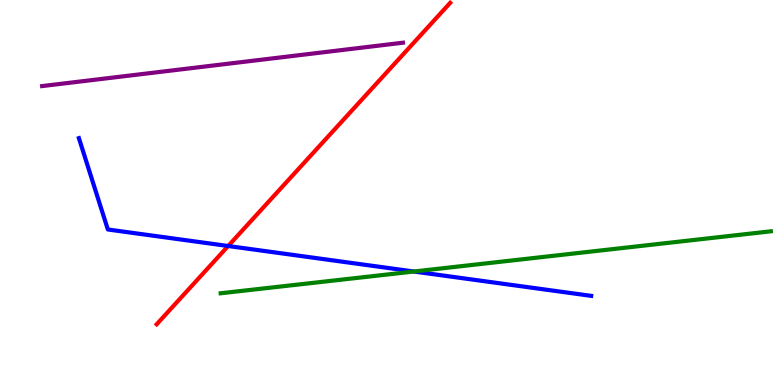[{'lines': ['blue', 'red'], 'intersections': [{'x': 2.94, 'y': 3.61}]}, {'lines': ['green', 'red'], 'intersections': []}, {'lines': ['purple', 'red'], 'intersections': []}, {'lines': ['blue', 'green'], 'intersections': [{'x': 5.34, 'y': 2.95}]}, {'lines': ['blue', 'purple'], 'intersections': []}, {'lines': ['green', 'purple'], 'intersections': []}]